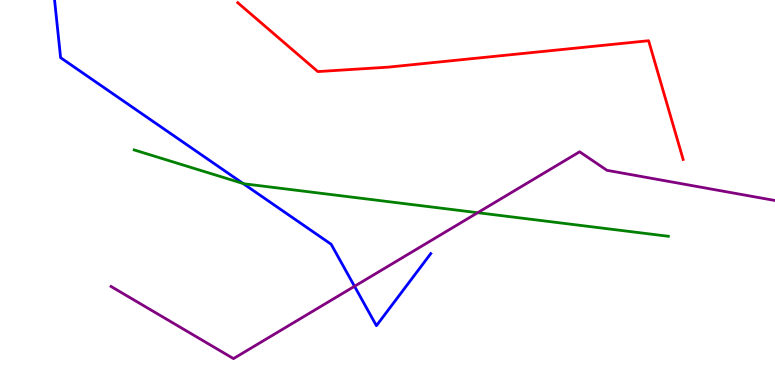[{'lines': ['blue', 'red'], 'intersections': []}, {'lines': ['green', 'red'], 'intersections': []}, {'lines': ['purple', 'red'], 'intersections': []}, {'lines': ['blue', 'green'], 'intersections': [{'x': 3.14, 'y': 5.23}]}, {'lines': ['blue', 'purple'], 'intersections': [{'x': 4.57, 'y': 2.56}]}, {'lines': ['green', 'purple'], 'intersections': [{'x': 6.16, 'y': 4.48}]}]